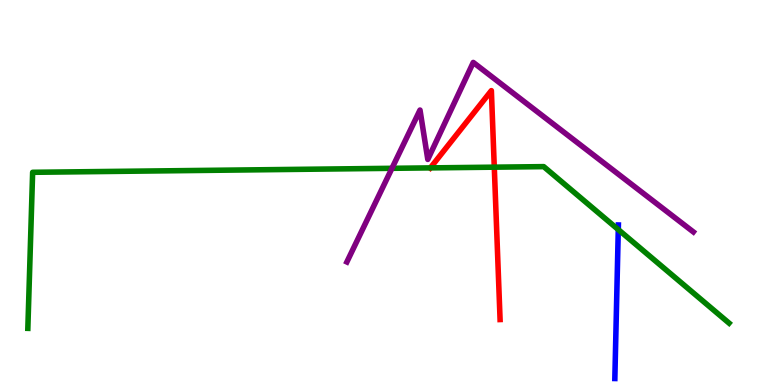[{'lines': ['blue', 'red'], 'intersections': []}, {'lines': ['green', 'red'], 'intersections': [{'x': 5.55, 'y': 5.64}, {'x': 6.38, 'y': 5.66}]}, {'lines': ['purple', 'red'], 'intersections': []}, {'lines': ['blue', 'green'], 'intersections': [{'x': 7.98, 'y': 4.04}]}, {'lines': ['blue', 'purple'], 'intersections': []}, {'lines': ['green', 'purple'], 'intersections': [{'x': 5.06, 'y': 5.63}]}]